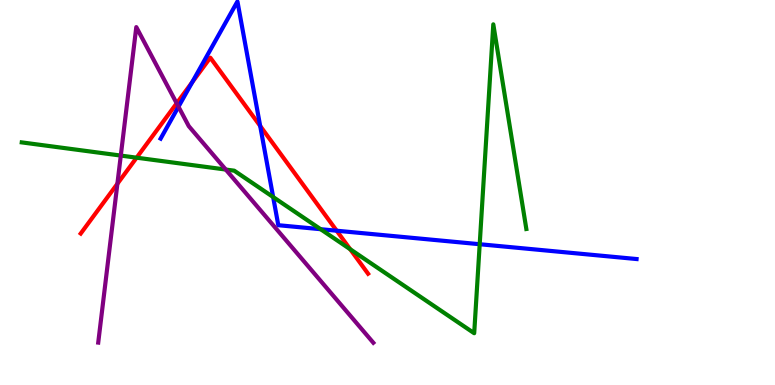[{'lines': ['blue', 'red'], 'intersections': [{'x': 2.48, 'y': 7.86}, {'x': 3.36, 'y': 6.73}, {'x': 4.34, 'y': 4.01}]}, {'lines': ['green', 'red'], 'intersections': [{'x': 1.76, 'y': 5.9}, {'x': 4.52, 'y': 3.53}]}, {'lines': ['purple', 'red'], 'intersections': [{'x': 1.51, 'y': 5.23}, {'x': 2.28, 'y': 7.32}]}, {'lines': ['blue', 'green'], 'intersections': [{'x': 3.52, 'y': 4.88}, {'x': 4.14, 'y': 4.05}, {'x': 6.19, 'y': 3.66}]}, {'lines': ['blue', 'purple'], 'intersections': [{'x': 2.3, 'y': 7.23}]}, {'lines': ['green', 'purple'], 'intersections': [{'x': 1.56, 'y': 5.96}, {'x': 2.91, 'y': 5.6}]}]